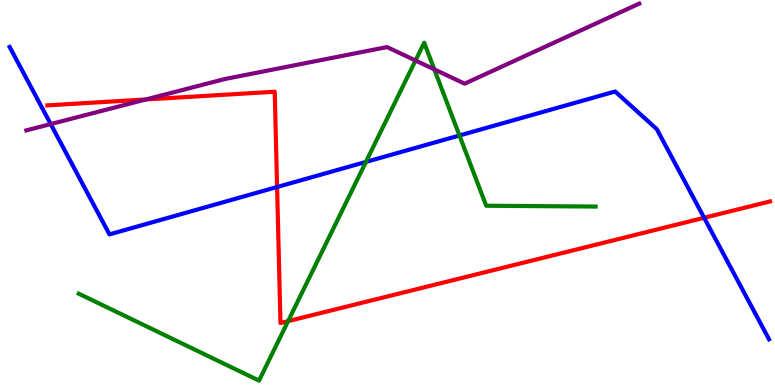[{'lines': ['blue', 'red'], 'intersections': [{'x': 3.58, 'y': 5.14}, {'x': 9.09, 'y': 4.34}]}, {'lines': ['green', 'red'], 'intersections': [{'x': 3.72, 'y': 1.66}]}, {'lines': ['purple', 'red'], 'intersections': [{'x': 1.88, 'y': 7.42}]}, {'lines': ['blue', 'green'], 'intersections': [{'x': 4.72, 'y': 5.79}, {'x': 5.93, 'y': 6.48}]}, {'lines': ['blue', 'purple'], 'intersections': [{'x': 0.654, 'y': 6.78}]}, {'lines': ['green', 'purple'], 'intersections': [{'x': 5.36, 'y': 8.43}, {'x': 5.6, 'y': 8.2}]}]